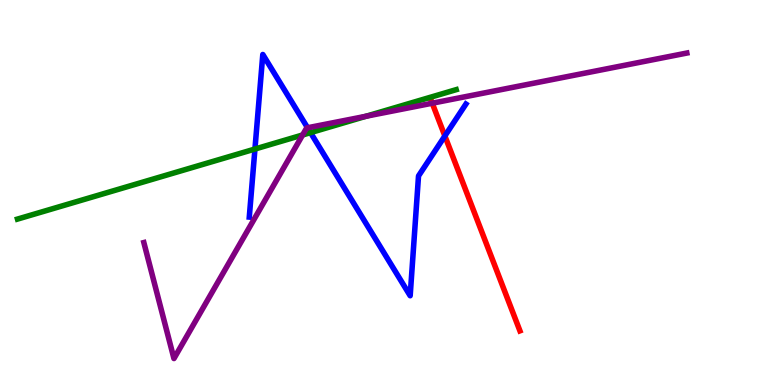[{'lines': ['blue', 'red'], 'intersections': [{'x': 5.74, 'y': 6.47}]}, {'lines': ['green', 'red'], 'intersections': []}, {'lines': ['purple', 'red'], 'intersections': [{'x': 5.58, 'y': 7.32}]}, {'lines': ['blue', 'green'], 'intersections': [{'x': 3.29, 'y': 6.13}, {'x': 4.01, 'y': 6.56}]}, {'lines': ['blue', 'purple'], 'intersections': [{'x': 3.97, 'y': 6.68}]}, {'lines': ['green', 'purple'], 'intersections': [{'x': 3.9, 'y': 6.49}, {'x': 4.72, 'y': 6.98}]}]